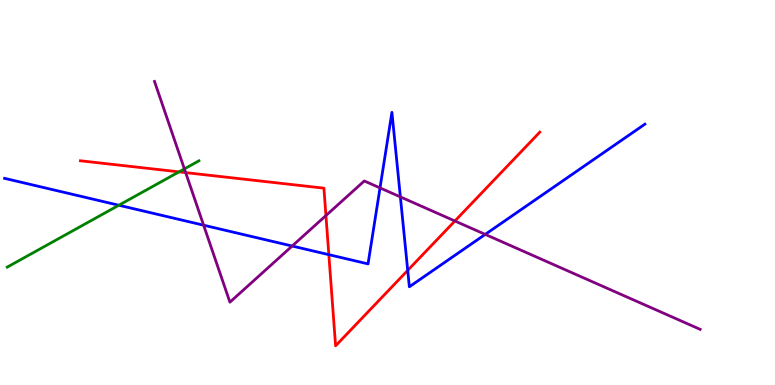[{'lines': ['blue', 'red'], 'intersections': [{'x': 4.24, 'y': 3.39}, {'x': 5.26, 'y': 2.98}]}, {'lines': ['green', 'red'], 'intersections': [{'x': 2.31, 'y': 5.54}]}, {'lines': ['purple', 'red'], 'intersections': [{'x': 2.4, 'y': 5.52}, {'x': 4.21, 'y': 4.4}, {'x': 5.87, 'y': 4.26}]}, {'lines': ['blue', 'green'], 'intersections': [{'x': 1.53, 'y': 4.67}]}, {'lines': ['blue', 'purple'], 'intersections': [{'x': 2.63, 'y': 4.15}, {'x': 3.77, 'y': 3.61}, {'x': 4.9, 'y': 5.12}, {'x': 5.17, 'y': 4.89}, {'x': 6.26, 'y': 3.91}]}, {'lines': ['green', 'purple'], 'intersections': [{'x': 2.38, 'y': 5.61}]}]